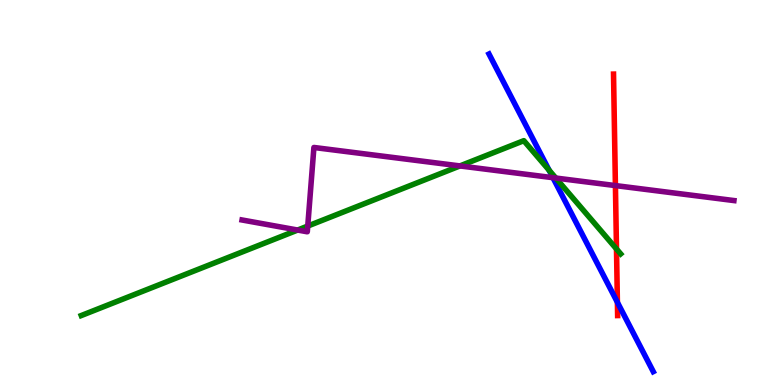[{'lines': ['blue', 'red'], 'intersections': [{'x': 7.97, 'y': 2.15}]}, {'lines': ['green', 'red'], 'intersections': [{'x': 7.95, 'y': 3.53}]}, {'lines': ['purple', 'red'], 'intersections': [{'x': 7.94, 'y': 5.18}]}, {'lines': ['blue', 'green'], 'intersections': [{'x': 7.09, 'y': 5.58}]}, {'lines': ['blue', 'purple'], 'intersections': [{'x': 7.13, 'y': 5.38}]}, {'lines': ['green', 'purple'], 'intersections': [{'x': 3.84, 'y': 4.02}, {'x': 3.97, 'y': 4.13}, {'x': 5.93, 'y': 5.69}, {'x': 7.17, 'y': 5.38}]}]